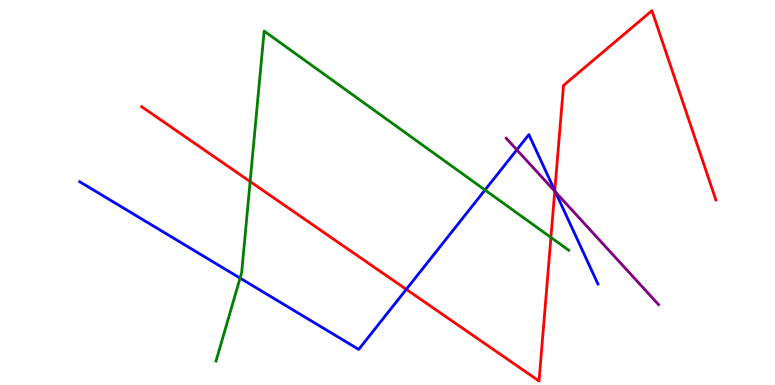[{'lines': ['blue', 'red'], 'intersections': [{'x': 5.24, 'y': 2.48}, {'x': 7.16, 'y': 5.05}]}, {'lines': ['green', 'red'], 'intersections': [{'x': 3.23, 'y': 5.28}, {'x': 7.11, 'y': 3.83}]}, {'lines': ['purple', 'red'], 'intersections': [{'x': 7.16, 'y': 5.03}]}, {'lines': ['blue', 'green'], 'intersections': [{'x': 3.1, 'y': 2.78}, {'x': 6.26, 'y': 5.06}]}, {'lines': ['blue', 'purple'], 'intersections': [{'x': 6.67, 'y': 6.11}, {'x': 7.17, 'y': 5.01}]}, {'lines': ['green', 'purple'], 'intersections': []}]